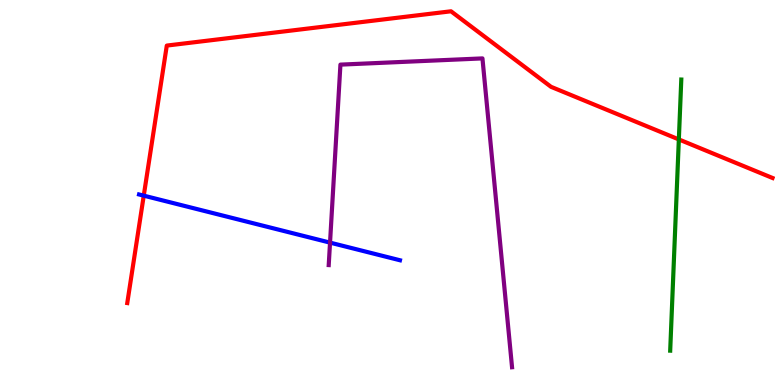[{'lines': ['blue', 'red'], 'intersections': [{'x': 1.85, 'y': 4.92}]}, {'lines': ['green', 'red'], 'intersections': [{'x': 8.76, 'y': 6.38}]}, {'lines': ['purple', 'red'], 'intersections': []}, {'lines': ['blue', 'green'], 'intersections': []}, {'lines': ['blue', 'purple'], 'intersections': [{'x': 4.26, 'y': 3.7}]}, {'lines': ['green', 'purple'], 'intersections': []}]